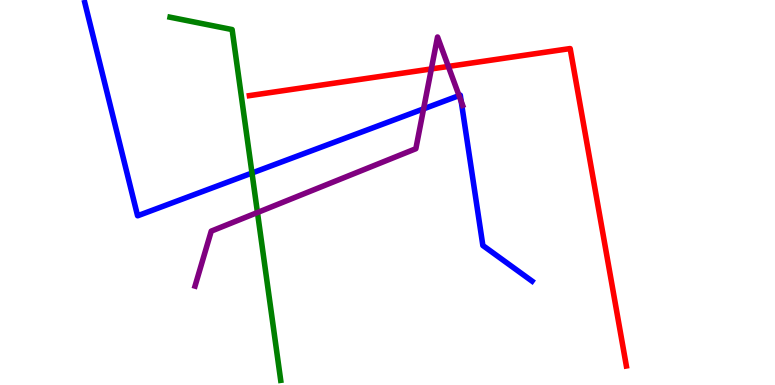[{'lines': ['blue', 'red'], 'intersections': []}, {'lines': ['green', 'red'], 'intersections': []}, {'lines': ['purple', 'red'], 'intersections': [{'x': 5.57, 'y': 8.21}, {'x': 5.79, 'y': 8.27}]}, {'lines': ['blue', 'green'], 'intersections': [{'x': 3.25, 'y': 5.51}]}, {'lines': ['blue', 'purple'], 'intersections': [{'x': 5.47, 'y': 7.17}, {'x': 5.92, 'y': 7.52}, {'x': 5.95, 'y': 7.36}]}, {'lines': ['green', 'purple'], 'intersections': [{'x': 3.32, 'y': 4.48}]}]